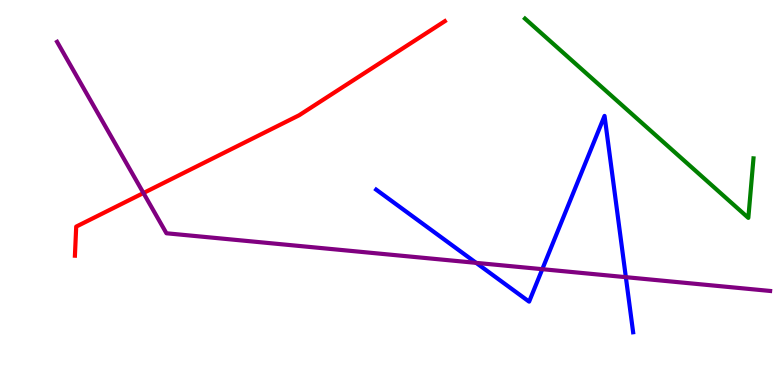[{'lines': ['blue', 'red'], 'intersections': []}, {'lines': ['green', 'red'], 'intersections': []}, {'lines': ['purple', 'red'], 'intersections': [{'x': 1.85, 'y': 4.99}]}, {'lines': ['blue', 'green'], 'intersections': []}, {'lines': ['blue', 'purple'], 'intersections': [{'x': 6.14, 'y': 3.17}, {'x': 7.0, 'y': 3.01}, {'x': 8.08, 'y': 2.8}]}, {'lines': ['green', 'purple'], 'intersections': []}]